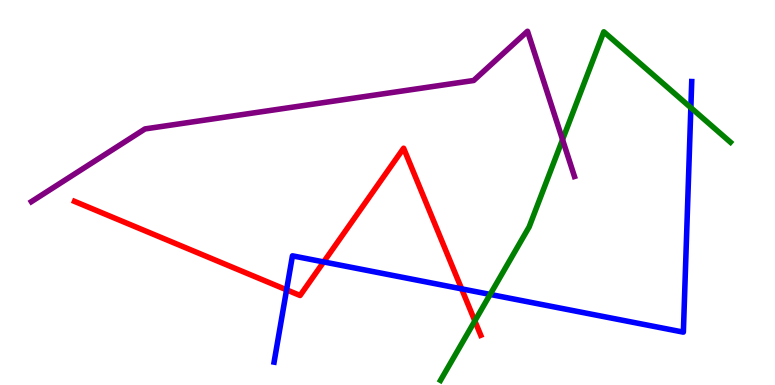[{'lines': ['blue', 'red'], 'intersections': [{'x': 3.7, 'y': 2.47}, {'x': 4.18, 'y': 3.2}, {'x': 5.96, 'y': 2.5}]}, {'lines': ['green', 'red'], 'intersections': [{'x': 6.13, 'y': 1.66}]}, {'lines': ['purple', 'red'], 'intersections': []}, {'lines': ['blue', 'green'], 'intersections': [{'x': 6.32, 'y': 2.35}, {'x': 8.91, 'y': 7.2}]}, {'lines': ['blue', 'purple'], 'intersections': []}, {'lines': ['green', 'purple'], 'intersections': [{'x': 7.26, 'y': 6.37}]}]